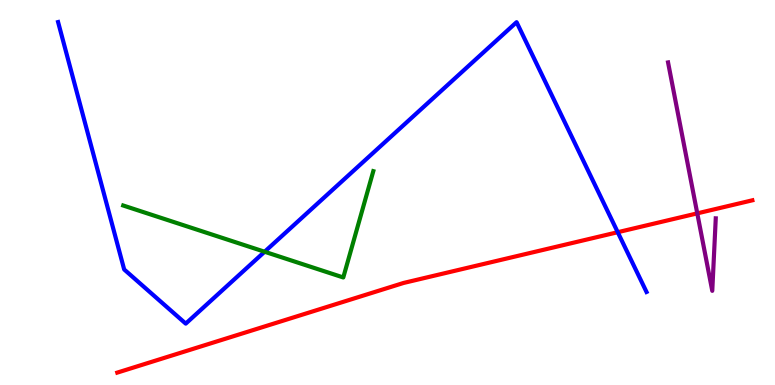[{'lines': ['blue', 'red'], 'intersections': [{'x': 7.97, 'y': 3.97}]}, {'lines': ['green', 'red'], 'intersections': []}, {'lines': ['purple', 'red'], 'intersections': [{'x': 9.0, 'y': 4.46}]}, {'lines': ['blue', 'green'], 'intersections': [{'x': 3.41, 'y': 3.46}]}, {'lines': ['blue', 'purple'], 'intersections': []}, {'lines': ['green', 'purple'], 'intersections': []}]